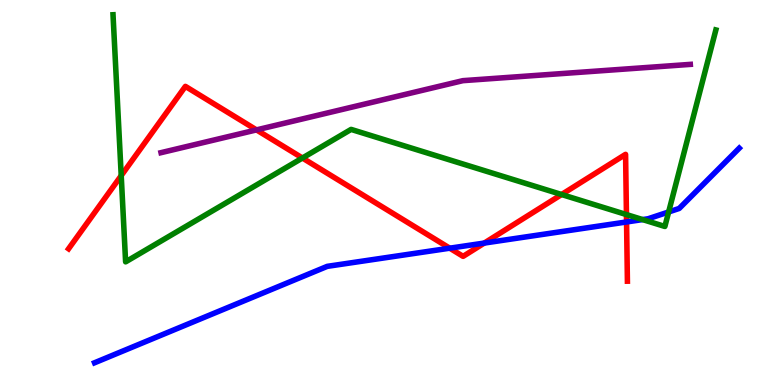[{'lines': ['blue', 'red'], 'intersections': [{'x': 5.8, 'y': 3.55}, {'x': 6.25, 'y': 3.69}, {'x': 8.08, 'y': 4.23}]}, {'lines': ['green', 'red'], 'intersections': [{'x': 1.56, 'y': 5.44}, {'x': 3.9, 'y': 5.9}, {'x': 7.25, 'y': 4.95}, {'x': 8.08, 'y': 4.43}]}, {'lines': ['purple', 'red'], 'intersections': [{'x': 3.31, 'y': 6.63}]}, {'lines': ['blue', 'green'], 'intersections': [{'x': 8.29, 'y': 4.3}, {'x': 8.63, 'y': 4.49}]}, {'lines': ['blue', 'purple'], 'intersections': []}, {'lines': ['green', 'purple'], 'intersections': []}]